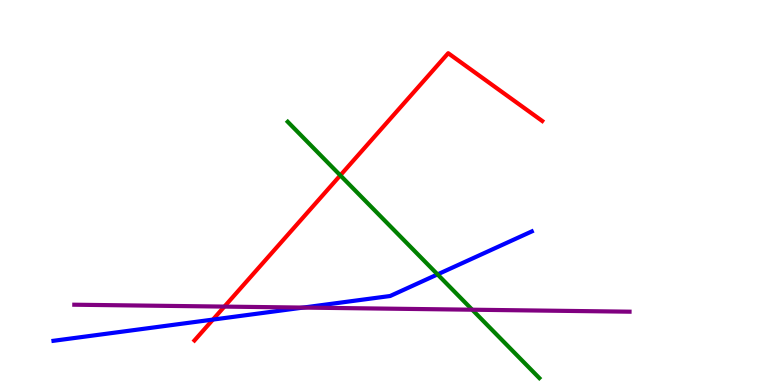[{'lines': ['blue', 'red'], 'intersections': [{'x': 2.75, 'y': 1.7}]}, {'lines': ['green', 'red'], 'intersections': [{'x': 4.39, 'y': 5.45}]}, {'lines': ['purple', 'red'], 'intersections': [{'x': 2.9, 'y': 2.04}]}, {'lines': ['blue', 'green'], 'intersections': [{'x': 5.65, 'y': 2.87}]}, {'lines': ['blue', 'purple'], 'intersections': [{'x': 3.91, 'y': 2.01}]}, {'lines': ['green', 'purple'], 'intersections': [{'x': 6.09, 'y': 1.96}]}]